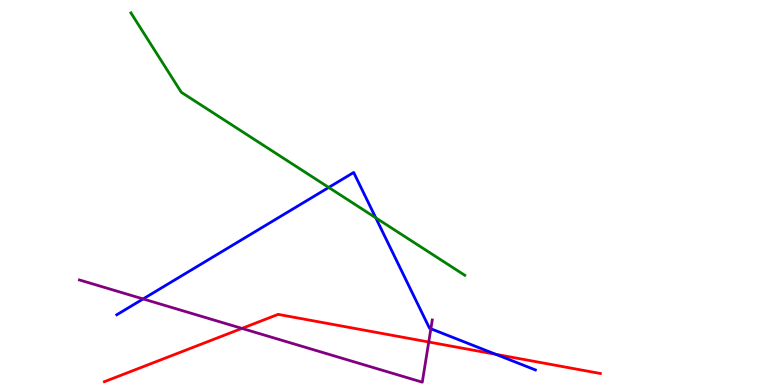[{'lines': ['blue', 'red'], 'intersections': [{'x': 6.4, 'y': 0.797}]}, {'lines': ['green', 'red'], 'intersections': []}, {'lines': ['purple', 'red'], 'intersections': [{'x': 3.12, 'y': 1.47}, {'x': 5.53, 'y': 1.12}]}, {'lines': ['blue', 'green'], 'intersections': [{'x': 4.24, 'y': 5.13}, {'x': 4.85, 'y': 4.34}]}, {'lines': ['blue', 'purple'], 'intersections': [{'x': 1.85, 'y': 2.24}, {'x': 5.56, 'y': 1.46}]}, {'lines': ['green', 'purple'], 'intersections': []}]